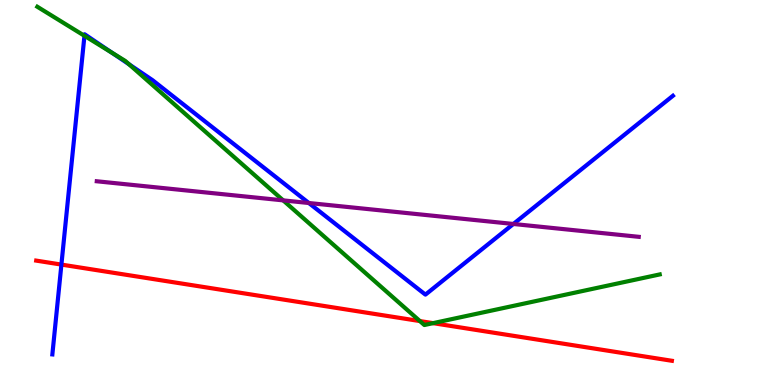[{'lines': ['blue', 'red'], 'intersections': [{'x': 0.792, 'y': 3.13}]}, {'lines': ['green', 'red'], 'intersections': [{'x': 5.42, 'y': 1.66}, {'x': 5.59, 'y': 1.61}]}, {'lines': ['purple', 'red'], 'intersections': []}, {'lines': ['blue', 'green'], 'intersections': [{'x': 1.09, 'y': 9.07}, {'x': 1.44, 'y': 8.63}, {'x': 1.67, 'y': 8.33}]}, {'lines': ['blue', 'purple'], 'intersections': [{'x': 3.98, 'y': 4.73}, {'x': 6.62, 'y': 4.18}]}, {'lines': ['green', 'purple'], 'intersections': [{'x': 3.65, 'y': 4.8}]}]